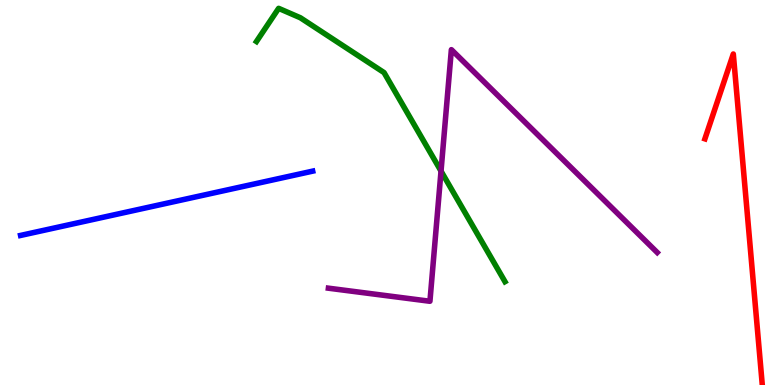[{'lines': ['blue', 'red'], 'intersections': []}, {'lines': ['green', 'red'], 'intersections': []}, {'lines': ['purple', 'red'], 'intersections': []}, {'lines': ['blue', 'green'], 'intersections': []}, {'lines': ['blue', 'purple'], 'intersections': []}, {'lines': ['green', 'purple'], 'intersections': [{'x': 5.69, 'y': 5.56}]}]